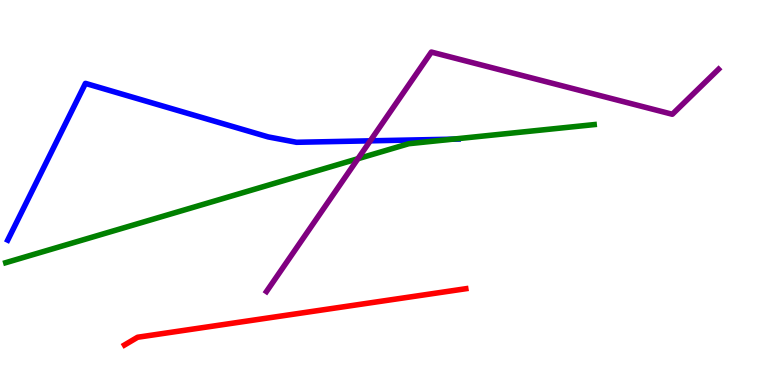[{'lines': ['blue', 'red'], 'intersections': []}, {'lines': ['green', 'red'], 'intersections': []}, {'lines': ['purple', 'red'], 'intersections': []}, {'lines': ['blue', 'green'], 'intersections': [{'x': 5.84, 'y': 6.38}]}, {'lines': ['blue', 'purple'], 'intersections': [{'x': 4.78, 'y': 6.34}]}, {'lines': ['green', 'purple'], 'intersections': [{'x': 4.62, 'y': 5.88}]}]